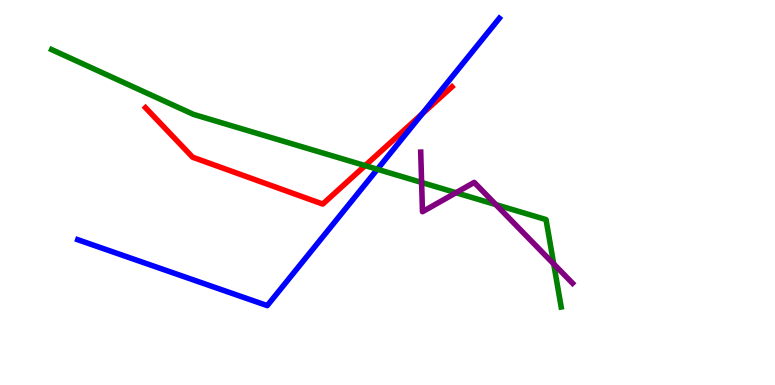[{'lines': ['blue', 'red'], 'intersections': [{'x': 5.45, 'y': 7.04}]}, {'lines': ['green', 'red'], 'intersections': [{'x': 4.71, 'y': 5.7}]}, {'lines': ['purple', 'red'], 'intersections': []}, {'lines': ['blue', 'green'], 'intersections': [{'x': 4.87, 'y': 5.6}]}, {'lines': ['blue', 'purple'], 'intersections': []}, {'lines': ['green', 'purple'], 'intersections': [{'x': 5.44, 'y': 5.26}, {'x': 5.88, 'y': 4.99}, {'x': 6.4, 'y': 4.69}, {'x': 7.14, 'y': 3.14}]}]